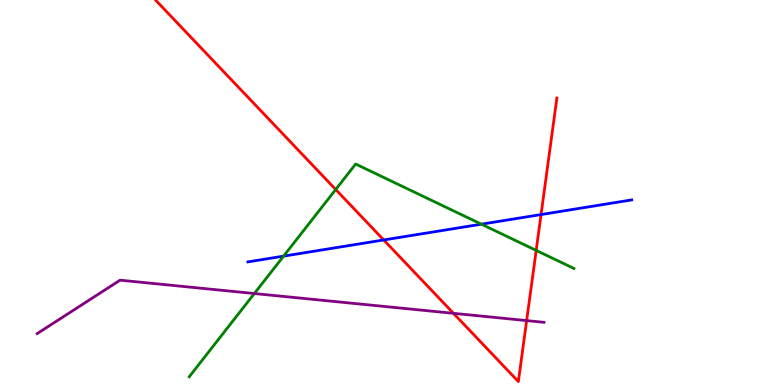[{'lines': ['blue', 'red'], 'intersections': [{'x': 4.95, 'y': 3.77}, {'x': 6.98, 'y': 4.43}]}, {'lines': ['green', 'red'], 'intersections': [{'x': 4.33, 'y': 5.08}, {'x': 6.92, 'y': 3.5}]}, {'lines': ['purple', 'red'], 'intersections': [{'x': 5.85, 'y': 1.86}, {'x': 6.8, 'y': 1.67}]}, {'lines': ['blue', 'green'], 'intersections': [{'x': 3.66, 'y': 3.35}, {'x': 6.21, 'y': 4.18}]}, {'lines': ['blue', 'purple'], 'intersections': []}, {'lines': ['green', 'purple'], 'intersections': [{'x': 3.28, 'y': 2.38}]}]